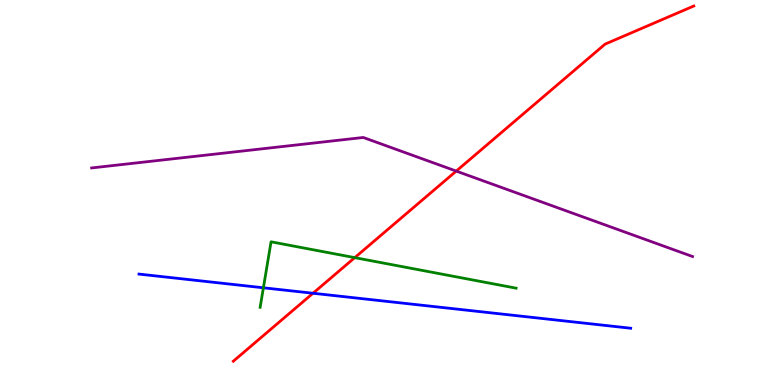[{'lines': ['blue', 'red'], 'intersections': [{'x': 4.04, 'y': 2.38}]}, {'lines': ['green', 'red'], 'intersections': [{'x': 4.58, 'y': 3.31}]}, {'lines': ['purple', 'red'], 'intersections': [{'x': 5.89, 'y': 5.56}]}, {'lines': ['blue', 'green'], 'intersections': [{'x': 3.4, 'y': 2.53}]}, {'lines': ['blue', 'purple'], 'intersections': []}, {'lines': ['green', 'purple'], 'intersections': []}]